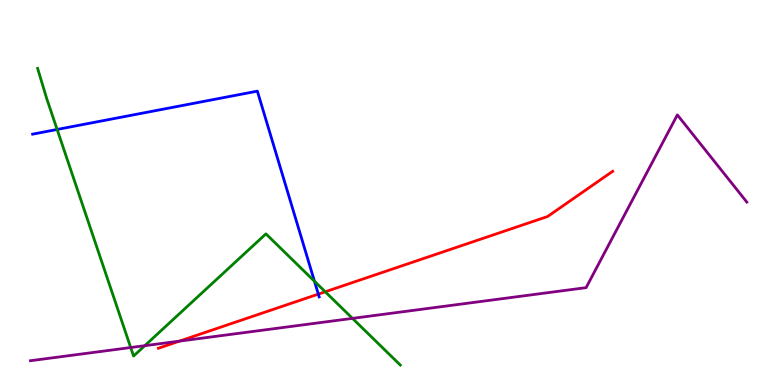[{'lines': ['blue', 'red'], 'intersections': [{'x': 4.11, 'y': 2.36}]}, {'lines': ['green', 'red'], 'intersections': [{'x': 4.2, 'y': 2.42}]}, {'lines': ['purple', 'red'], 'intersections': [{'x': 2.32, 'y': 1.14}]}, {'lines': ['blue', 'green'], 'intersections': [{'x': 0.737, 'y': 6.64}, {'x': 4.06, 'y': 2.69}]}, {'lines': ['blue', 'purple'], 'intersections': []}, {'lines': ['green', 'purple'], 'intersections': [{'x': 1.69, 'y': 0.973}, {'x': 1.87, 'y': 1.02}, {'x': 4.55, 'y': 1.73}]}]